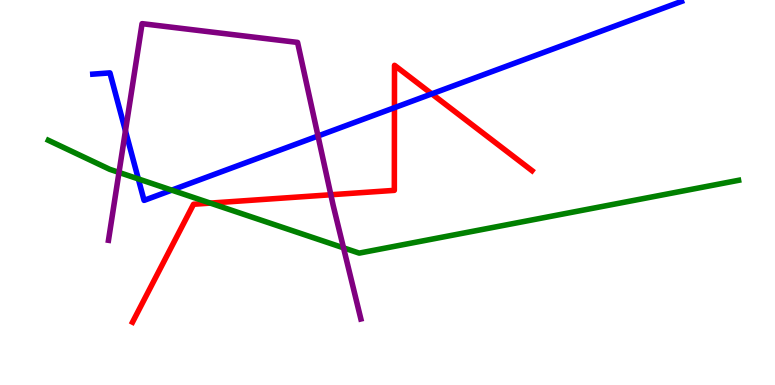[{'lines': ['blue', 'red'], 'intersections': [{'x': 5.09, 'y': 7.2}, {'x': 5.57, 'y': 7.56}]}, {'lines': ['green', 'red'], 'intersections': [{'x': 2.71, 'y': 4.72}]}, {'lines': ['purple', 'red'], 'intersections': [{'x': 4.27, 'y': 4.94}]}, {'lines': ['blue', 'green'], 'intersections': [{'x': 1.78, 'y': 5.35}, {'x': 2.22, 'y': 5.06}]}, {'lines': ['blue', 'purple'], 'intersections': [{'x': 1.62, 'y': 6.6}, {'x': 4.1, 'y': 6.47}]}, {'lines': ['green', 'purple'], 'intersections': [{'x': 1.54, 'y': 5.52}, {'x': 4.43, 'y': 3.56}]}]